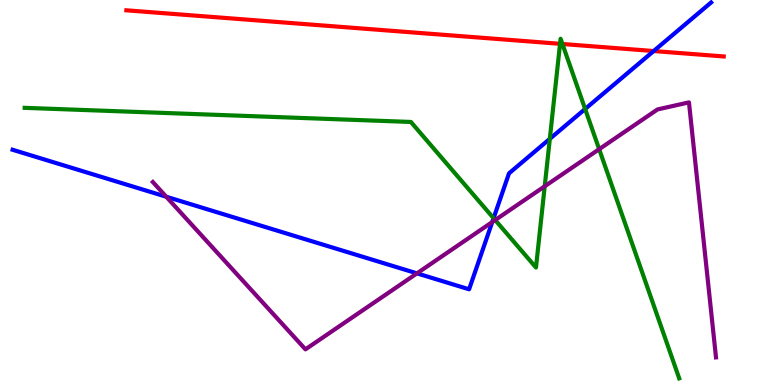[{'lines': ['blue', 'red'], 'intersections': [{'x': 8.43, 'y': 8.67}]}, {'lines': ['green', 'red'], 'intersections': [{'x': 7.23, 'y': 8.86}, {'x': 7.26, 'y': 8.86}]}, {'lines': ['purple', 'red'], 'intersections': []}, {'lines': ['blue', 'green'], 'intersections': [{'x': 6.37, 'y': 4.33}, {'x': 7.09, 'y': 6.39}, {'x': 7.55, 'y': 7.17}]}, {'lines': ['blue', 'purple'], 'intersections': [{'x': 2.15, 'y': 4.89}, {'x': 5.38, 'y': 2.9}, {'x': 6.35, 'y': 4.23}]}, {'lines': ['green', 'purple'], 'intersections': [{'x': 6.39, 'y': 4.28}, {'x': 7.03, 'y': 5.16}, {'x': 7.73, 'y': 6.13}]}]